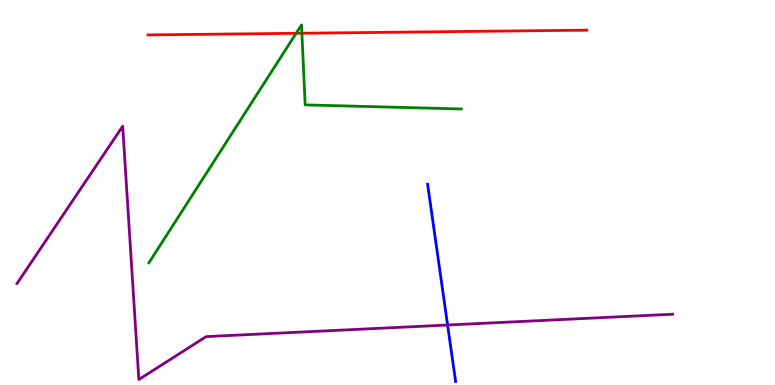[{'lines': ['blue', 'red'], 'intersections': []}, {'lines': ['green', 'red'], 'intersections': [{'x': 3.82, 'y': 9.14}, {'x': 3.9, 'y': 9.14}]}, {'lines': ['purple', 'red'], 'intersections': []}, {'lines': ['blue', 'green'], 'intersections': []}, {'lines': ['blue', 'purple'], 'intersections': [{'x': 5.78, 'y': 1.56}]}, {'lines': ['green', 'purple'], 'intersections': []}]